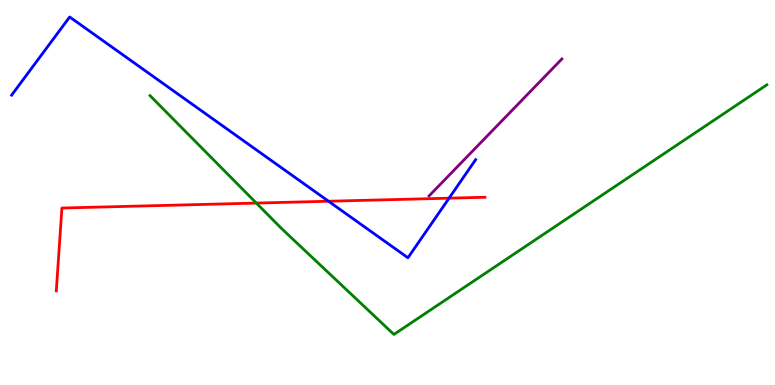[{'lines': ['blue', 'red'], 'intersections': [{'x': 4.24, 'y': 4.77}, {'x': 5.79, 'y': 4.85}]}, {'lines': ['green', 'red'], 'intersections': [{'x': 3.31, 'y': 4.73}]}, {'lines': ['purple', 'red'], 'intersections': []}, {'lines': ['blue', 'green'], 'intersections': []}, {'lines': ['blue', 'purple'], 'intersections': []}, {'lines': ['green', 'purple'], 'intersections': []}]